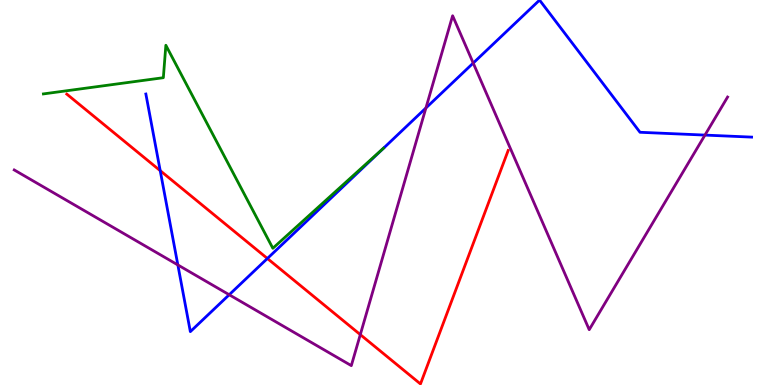[{'lines': ['blue', 'red'], 'intersections': [{'x': 2.07, 'y': 5.57}, {'x': 3.45, 'y': 3.29}]}, {'lines': ['green', 'red'], 'intersections': []}, {'lines': ['purple', 'red'], 'intersections': [{'x': 4.65, 'y': 1.31}]}, {'lines': ['blue', 'green'], 'intersections': []}, {'lines': ['blue', 'purple'], 'intersections': [{'x': 2.29, 'y': 3.12}, {'x': 2.96, 'y': 2.34}, {'x': 5.5, 'y': 7.2}, {'x': 6.11, 'y': 8.36}, {'x': 9.1, 'y': 6.49}]}, {'lines': ['green', 'purple'], 'intersections': []}]